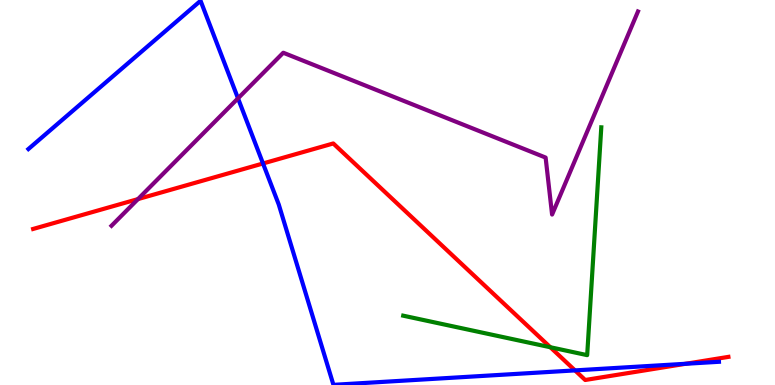[{'lines': ['blue', 'red'], 'intersections': [{'x': 3.39, 'y': 5.75}, {'x': 7.42, 'y': 0.379}, {'x': 8.85, 'y': 0.551}]}, {'lines': ['green', 'red'], 'intersections': [{'x': 7.1, 'y': 0.981}]}, {'lines': ['purple', 'red'], 'intersections': [{'x': 1.78, 'y': 4.83}]}, {'lines': ['blue', 'green'], 'intersections': []}, {'lines': ['blue', 'purple'], 'intersections': [{'x': 3.07, 'y': 7.45}]}, {'lines': ['green', 'purple'], 'intersections': []}]